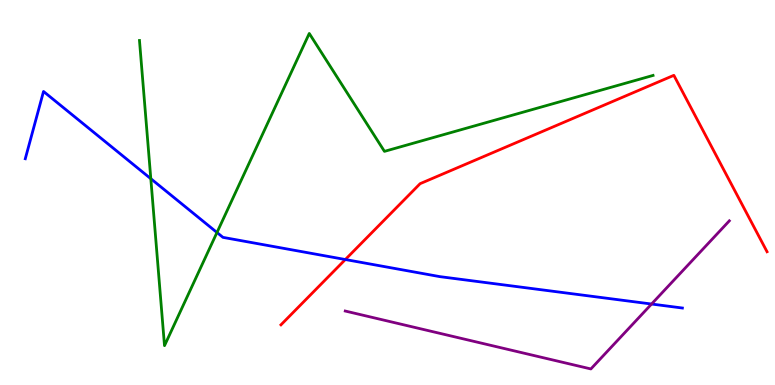[{'lines': ['blue', 'red'], 'intersections': [{'x': 4.46, 'y': 3.26}]}, {'lines': ['green', 'red'], 'intersections': []}, {'lines': ['purple', 'red'], 'intersections': []}, {'lines': ['blue', 'green'], 'intersections': [{'x': 1.95, 'y': 5.36}, {'x': 2.8, 'y': 3.96}]}, {'lines': ['blue', 'purple'], 'intersections': [{'x': 8.41, 'y': 2.1}]}, {'lines': ['green', 'purple'], 'intersections': []}]